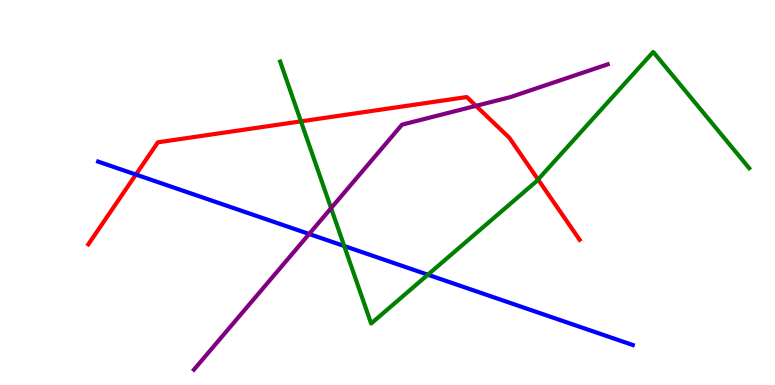[{'lines': ['blue', 'red'], 'intersections': [{'x': 1.75, 'y': 5.47}]}, {'lines': ['green', 'red'], 'intersections': [{'x': 3.88, 'y': 6.85}, {'x': 6.94, 'y': 5.34}]}, {'lines': ['purple', 'red'], 'intersections': [{'x': 6.14, 'y': 7.25}]}, {'lines': ['blue', 'green'], 'intersections': [{'x': 4.44, 'y': 3.61}, {'x': 5.52, 'y': 2.86}]}, {'lines': ['blue', 'purple'], 'intersections': [{'x': 3.99, 'y': 3.92}]}, {'lines': ['green', 'purple'], 'intersections': [{'x': 4.27, 'y': 4.59}]}]